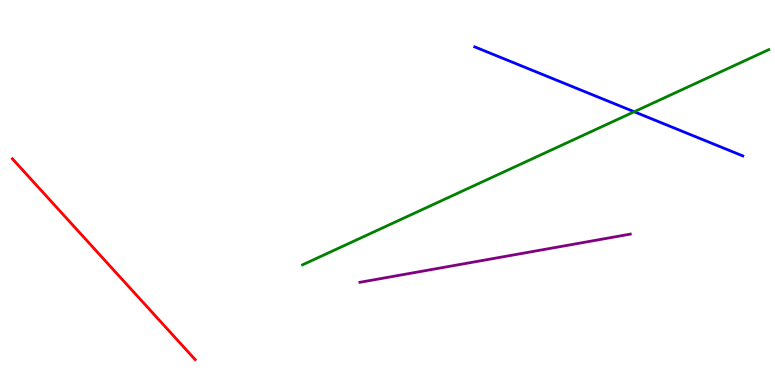[{'lines': ['blue', 'red'], 'intersections': []}, {'lines': ['green', 'red'], 'intersections': []}, {'lines': ['purple', 'red'], 'intersections': []}, {'lines': ['blue', 'green'], 'intersections': [{'x': 8.18, 'y': 7.1}]}, {'lines': ['blue', 'purple'], 'intersections': []}, {'lines': ['green', 'purple'], 'intersections': []}]